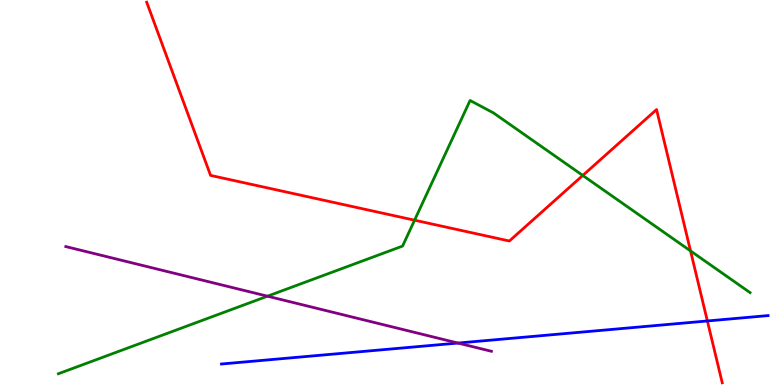[{'lines': ['blue', 'red'], 'intersections': [{'x': 9.13, 'y': 1.66}]}, {'lines': ['green', 'red'], 'intersections': [{'x': 5.35, 'y': 4.28}, {'x': 7.52, 'y': 5.44}, {'x': 8.91, 'y': 3.48}]}, {'lines': ['purple', 'red'], 'intersections': []}, {'lines': ['blue', 'green'], 'intersections': []}, {'lines': ['blue', 'purple'], 'intersections': [{'x': 5.91, 'y': 1.09}]}, {'lines': ['green', 'purple'], 'intersections': [{'x': 3.45, 'y': 2.31}]}]